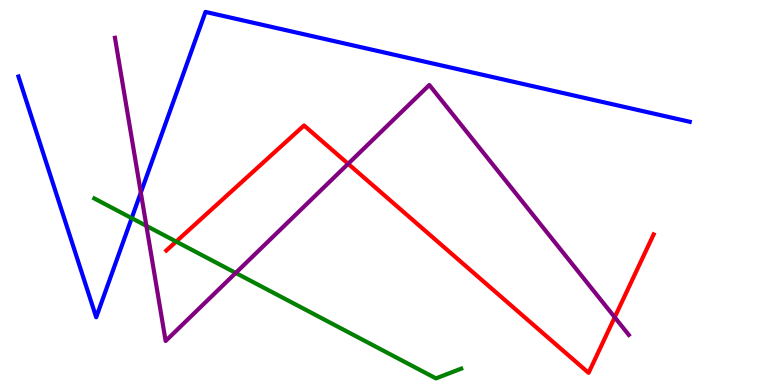[{'lines': ['blue', 'red'], 'intersections': []}, {'lines': ['green', 'red'], 'intersections': [{'x': 2.27, 'y': 3.73}]}, {'lines': ['purple', 'red'], 'intersections': [{'x': 4.49, 'y': 5.75}, {'x': 7.93, 'y': 1.76}]}, {'lines': ['blue', 'green'], 'intersections': [{'x': 1.7, 'y': 4.33}]}, {'lines': ['blue', 'purple'], 'intersections': [{'x': 1.82, 'y': 5.0}]}, {'lines': ['green', 'purple'], 'intersections': [{'x': 1.89, 'y': 4.13}, {'x': 3.04, 'y': 2.91}]}]